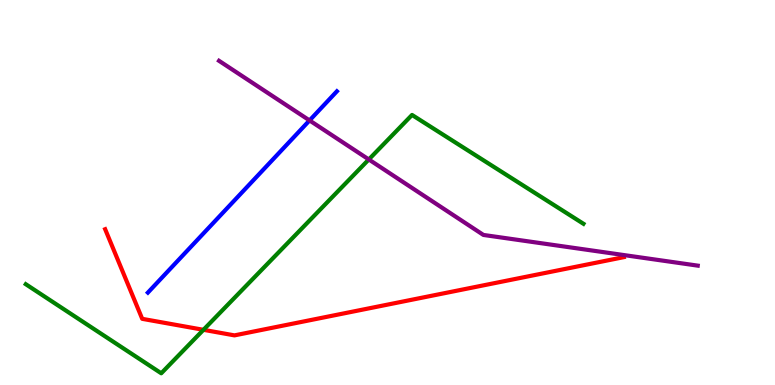[{'lines': ['blue', 'red'], 'intersections': []}, {'lines': ['green', 'red'], 'intersections': [{'x': 2.63, 'y': 1.43}]}, {'lines': ['purple', 'red'], 'intersections': []}, {'lines': ['blue', 'green'], 'intersections': []}, {'lines': ['blue', 'purple'], 'intersections': [{'x': 3.99, 'y': 6.87}]}, {'lines': ['green', 'purple'], 'intersections': [{'x': 4.76, 'y': 5.86}]}]